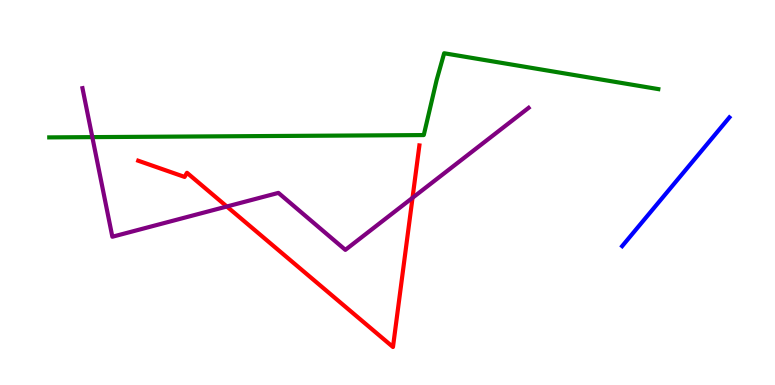[{'lines': ['blue', 'red'], 'intersections': []}, {'lines': ['green', 'red'], 'intersections': []}, {'lines': ['purple', 'red'], 'intersections': [{'x': 2.93, 'y': 4.64}, {'x': 5.32, 'y': 4.86}]}, {'lines': ['blue', 'green'], 'intersections': []}, {'lines': ['blue', 'purple'], 'intersections': []}, {'lines': ['green', 'purple'], 'intersections': [{'x': 1.19, 'y': 6.44}]}]